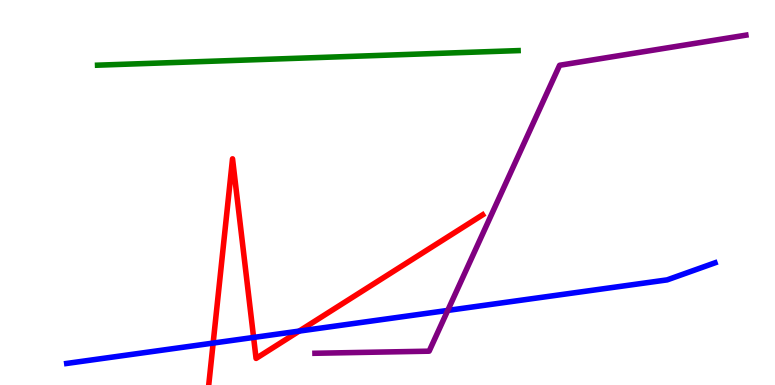[{'lines': ['blue', 'red'], 'intersections': [{'x': 2.75, 'y': 1.09}, {'x': 3.27, 'y': 1.24}, {'x': 3.86, 'y': 1.4}]}, {'lines': ['green', 'red'], 'intersections': []}, {'lines': ['purple', 'red'], 'intersections': []}, {'lines': ['blue', 'green'], 'intersections': []}, {'lines': ['blue', 'purple'], 'intersections': [{'x': 5.78, 'y': 1.94}]}, {'lines': ['green', 'purple'], 'intersections': []}]